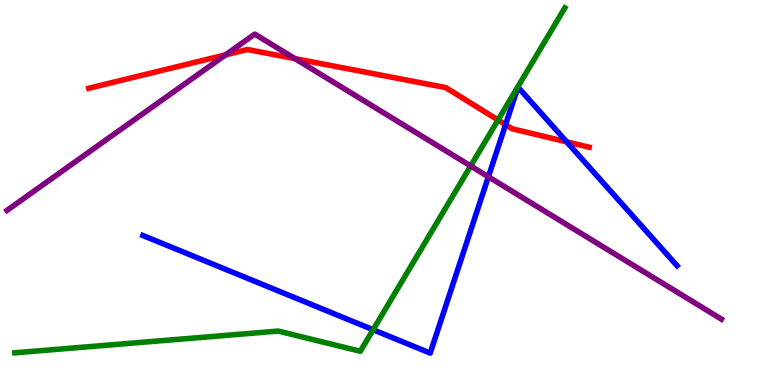[{'lines': ['blue', 'red'], 'intersections': [{'x': 6.52, 'y': 6.76}, {'x': 7.31, 'y': 6.32}]}, {'lines': ['green', 'red'], 'intersections': [{'x': 6.43, 'y': 6.88}]}, {'lines': ['purple', 'red'], 'intersections': [{'x': 2.91, 'y': 8.58}, {'x': 3.81, 'y': 8.48}]}, {'lines': ['blue', 'green'], 'intersections': [{'x': 4.81, 'y': 1.44}]}, {'lines': ['blue', 'purple'], 'intersections': [{'x': 6.3, 'y': 5.41}]}, {'lines': ['green', 'purple'], 'intersections': [{'x': 6.07, 'y': 5.69}]}]